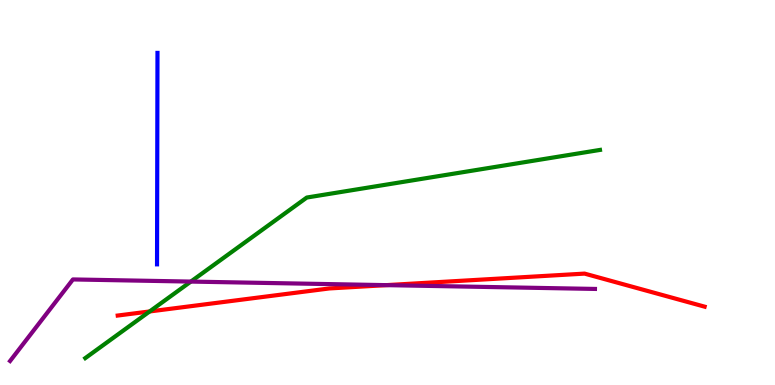[{'lines': ['blue', 'red'], 'intersections': []}, {'lines': ['green', 'red'], 'intersections': [{'x': 1.93, 'y': 1.91}]}, {'lines': ['purple', 'red'], 'intersections': [{'x': 4.98, 'y': 2.59}]}, {'lines': ['blue', 'green'], 'intersections': []}, {'lines': ['blue', 'purple'], 'intersections': []}, {'lines': ['green', 'purple'], 'intersections': [{'x': 2.46, 'y': 2.69}]}]